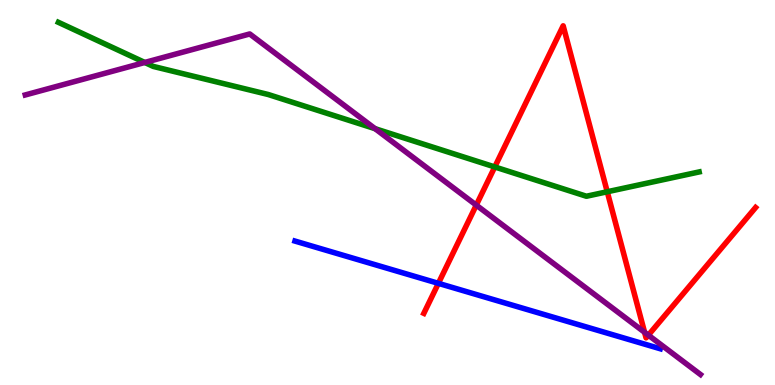[{'lines': ['blue', 'red'], 'intersections': [{'x': 5.66, 'y': 2.64}]}, {'lines': ['green', 'red'], 'intersections': [{'x': 6.38, 'y': 5.66}, {'x': 7.84, 'y': 5.02}]}, {'lines': ['purple', 'red'], 'intersections': [{'x': 6.15, 'y': 4.67}, {'x': 8.32, 'y': 1.37}, {'x': 8.37, 'y': 1.3}]}, {'lines': ['blue', 'green'], 'intersections': []}, {'lines': ['blue', 'purple'], 'intersections': []}, {'lines': ['green', 'purple'], 'intersections': [{'x': 1.87, 'y': 8.38}, {'x': 4.84, 'y': 6.66}]}]